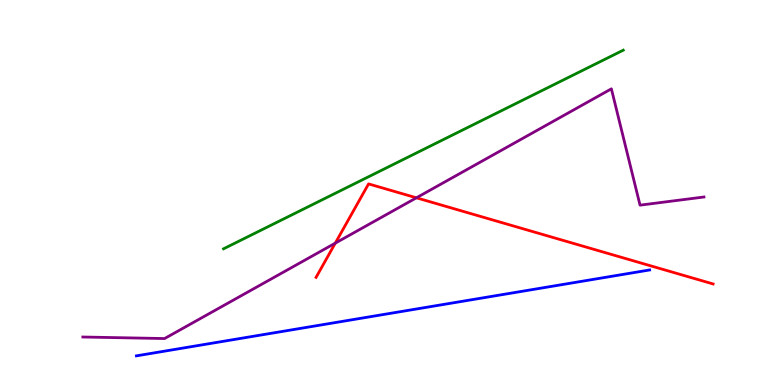[{'lines': ['blue', 'red'], 'intersections': []}, {'lines': ['green', 'red'], 'intersections': []}, {'lines': ['purple', 'red'], 'intersections': [{'x': 4.33, 'y': 3.68}, {'x': 5.37, 'y': 4.86}]}, {'lines': ['blue', 'green'], 'intersections': []}, {'lines': ['blue', 'purple'], 'intersections': []}, {'lines': ['green', 'purple'], 'intersections': []}]